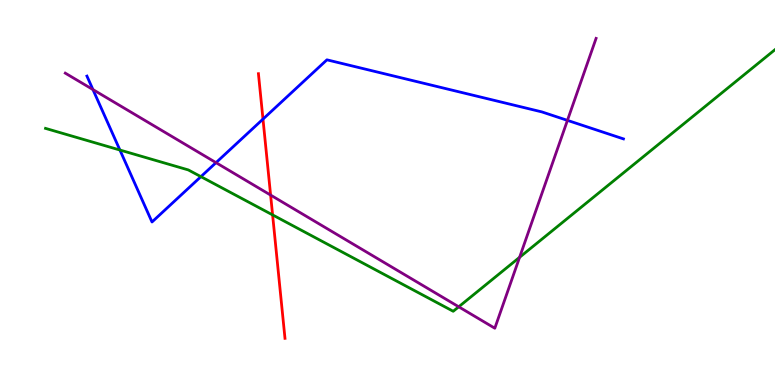[{'lines': ['blue', 'red'], 'intersections': [{'x': 3.39, 'y': 6.91}]}, {'lines': ['green', 'red'], 'intersections': [{'x': 3.52, 'y': 4.42}]}, {'lines': ['purple', 'red'], 'intersections': [{'x': 3.49, 'y': 4.93}]}, {'lines': ['blue', 'green'], 'intersections': [{'x': 1.55, 'y': 6.1}, {'x': 2.59, 'y': 5.41}]}, {'lines': ['blue', 'purple'], 'intersections': [{'x': 1.2, 'y': 7.67}, {'x': 2.79, 'y': 5.78}, {'x': 7.32, 'y': 6.87}]}, {'lines': ['green', 'purple'], 'intersections': [{'x': 5.92, 'y': 2.03}, {'x': 6.7, 'y': 3.32}]}]